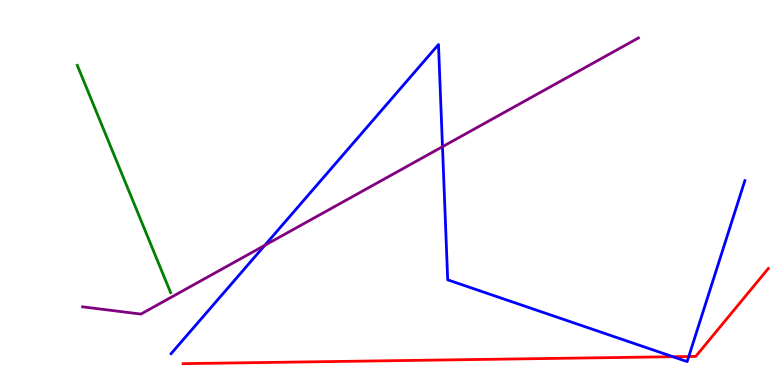[{'lines': ['blue', 'red'], 'intersections': [{'x': 8.68, 'y': 0.735}, {'x': 8.89, 'y': 0.74}]}, {'lines': ['green', 'red'], 'intersections': []}, {'lines': ['purple', 'red'], 'intersections': []}, {'lines': ['blue', 'green'], 'intersections': []}, {'lines': ['blue', 'purple'], 'intersections': [{'x': 3.42, 'y': 3.63}, {'x': 5.71, 'y': 6.19}]}, {'lines': ['green', 'purple'], 'intersections': []}]